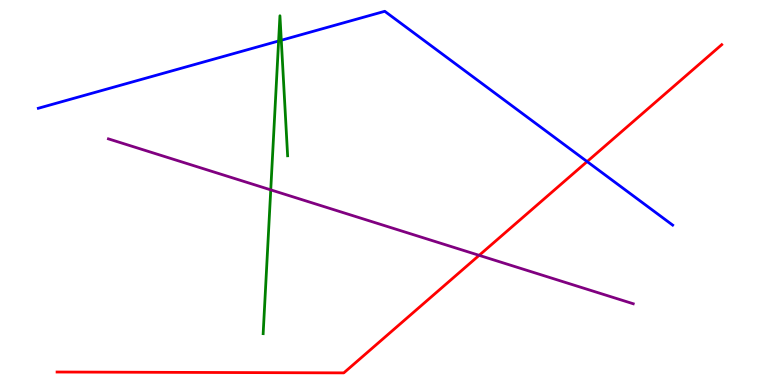[{'lines': ['blue', 'red'], 'intersections': [{'x': 7.58, 'y': 5.8}]}, {'lines': ['green', 'red'], 'intersections': []}, {'lines': ['purple', 'red'], 'intersections': [{'x': 6.18, 'y': 3.37}]}, {'lines': ['blue', 'green'], 'intersections': [{'x': 3.59, 'y': 8.93}, {'x': 3.63, 'y': 8.95}]}, {'lines': ['blue', 'purple'], 'intersections': []}, {'lines': ['green', 'purple'], 'intersections': [{'x': 3.49, 'y': 5.07}]}]